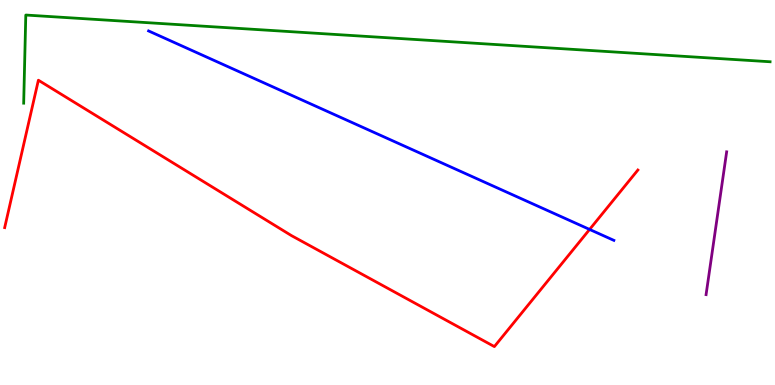[{'lines': ['blue', 'red'], 'intersections': [{'x': 7.61, 'y': 4.04}]}, {'lines': ['green', 'red'], 'intersections': []}, {'lines': ['purple', 'red'], 'intersections': []}, {'lines': ['blue', 'green'], 'intersections': []}, {'lines': ['blue', 'purple'], 'intersections': []}, {'lines': ['green', 'purple'], 'intersections': []}]